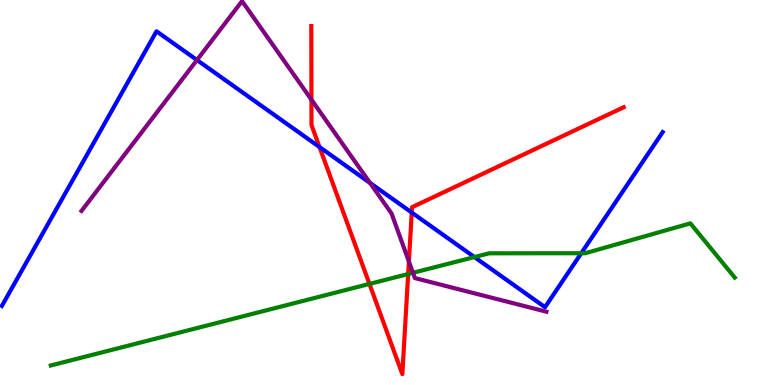[{'lines': ['blue', 'red'], 'intersections': [{'x': 4.12, 'y': 6.18}, {'x': 5.31, 'y': 4.48}]}, {'lines': ['green', 'red'], 'intersections': [{'x': 4.77, 'y': 2.63}, {'x': 5.27, 'y': 2.88}]}, {'lines': ['purple', 'red'], 'intersections': [{'x': 4.02, 'y': 7.41}, {'x': 5.28, 'y': 3.21}]}, {'lines': ['blue', 'green'], 'intersections': [{'x': 6.12, 'y': 3.32}, {'x': 7.5, 'y': 3.42}]}, {'lines': ['blue', 'purple'], 'intersections': [{'x': 2.54, 'y': 8.44}, {'x': 4.77, 'y': 5.25}]}, {'lines': ['green', 'purple'], 'intersections': [{'x': 5.33, 'y': 2.91}]}]